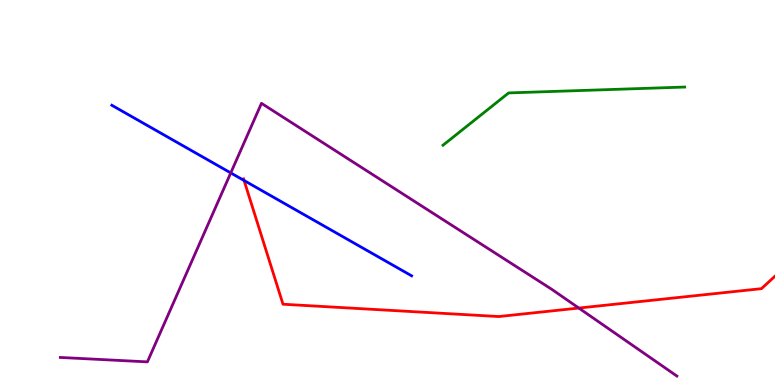[{'lines': ['blue', 'red'], 'intersections': [{'x': 3.15, 'y': 5.31}]}, {'lines': ['green', 'red'], 'intersections': []}, {'lines': ['purple', 'red'], 'intersections': [{'x': 7.47, 'y': 2.0}]}, {'lines': ['blue', 'green'], 'intersections': []}, {'lines': ['blue', 'purple'], 'intersections': [{'x': 2.98, 'y': 5.51}]}, {'lines': ['green', 'purple'], 'intersections': []}]